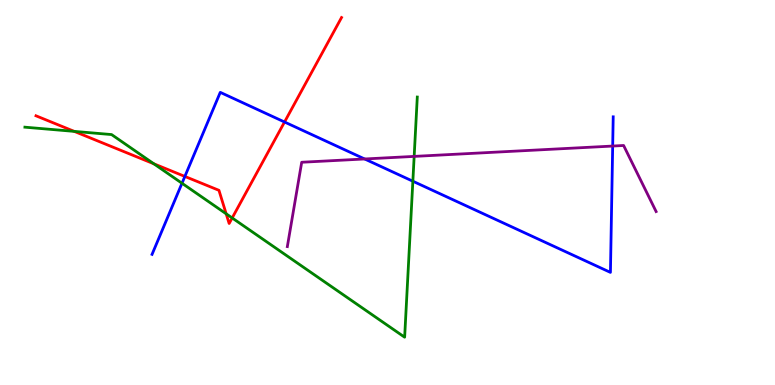[{'lines': ['blue', 'red'], 'intersections': [{'x': 2.39, 'y': 5.42}, {'x': 3.67, 'y': 6.83}]}, {'lines': ['green', 'red'], 'intersections': [{'x': 0.958, 'y': 6.59}, {'x': 1.99, 'y': 5.74}, {'x': 2.92, 'y': 4.45}, {'x': 3.0, 'y': 4.34}]}, {'lines': ['purple', 'red'], 'intersections': []}, {'lines': ['blue', 'green'], 'intersections': [{'x': 2.35, 'y': 5.24}, {'x': 5.33, 'y': 5.29}]}, {'lines': ['blue', 'purple'], 'intersections': [{'x': 4.71, 'y': 5.87}, {'x': 7.91, 'y': 6.21}]}, {'lines': ['green', 'purple'], 'intersections': [{'x': 5.34, 'y': 5.94}]}]